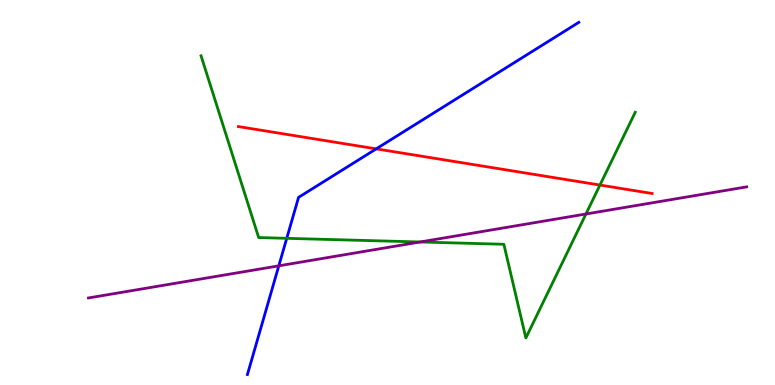[{'lines': ['blue', 'red'], 'intersections': [{'x': 4.85, 'y': 6.13}]}, {'lines': ['green', 'red'], 'intersections': [{'x': 7.74, 'y': 5.19}]}, {'lines': ['purple', 'red'], 'intersections': []}, {'lines': ['blue', 'green'], 'intersections': [{'x': 3.7, 'y': 3.81}]}, {'lines': ['blue', 'purple'], 'intersections': [{'x': 3.6, 'y': 3.1}]}, {'lines': ['green', 'purple'], 'intersections': [{'x': 5.42, 'y': 3.71}, {'x': 7.56, 'y': 4.44}]}]